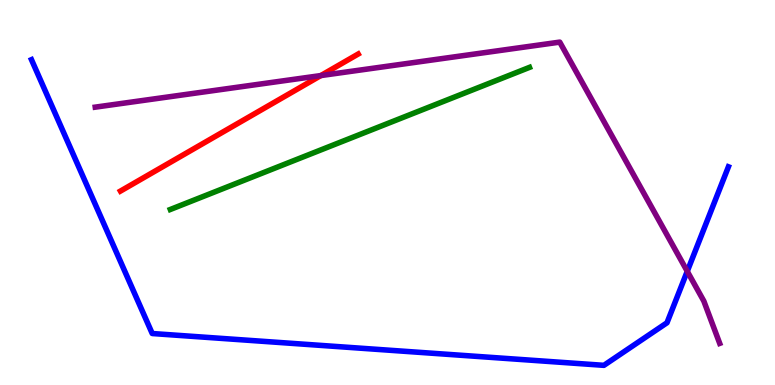[{'lines': ['blue', 'red'], 'intersections': []}, {'lines': ['green', 'red'], 'intersections': []}, {'lines': ['purple', 'red'], 'intersections': [{'x': 4.14, 'y': 8.04}]}, {'lines': ['blue', 'green'], 'intersections': []}, {'lines': ['blue', 'purple'], 'intersections': [{'x': 8.87, 'y': 2.95}]}, {'lines': ['green', 'purple'], 'intersections': []}]